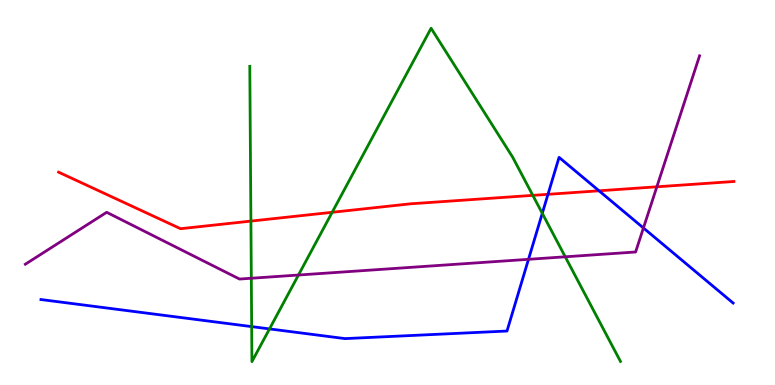[{'lines': ['blue', 'red'], 'intersections': [{'x': 7.07, 'y': 4.95}, {'x': 7.73, 'y': 5.04}]}, {'lines': ['green', 'red'], 'intersections': [{'x': 3.24, 'y': 4.26}, {'x': 4.29, 'y': 4.49}, {'x': 6.87, 'y': 4.93}]}, {'lines': ['purple', 'red'], 'intersections': [{'x': 8.48, 'y': 5.15}]}, {'lines': ['blue', 'green'], 'intersections': [{'x': 3.25, 'y': 1.52}, {'x': 3.48, 'y': 1.46}, {'x': 7.0, 'y': 4.46}]}, {'lines': ['blue', 'purple'], 'intersections': [{'x': 6.82, 'y': 3.26}, {'x': 8.3, 'y': 4.08}]}, {'lines': ['green', 'purple'], 'intersections': [{'x': 3.24, 'y': 2.77}, {'x': 3.85, 'y': 2.86}, {'x': 7.29, 'y': 3.33}]}]